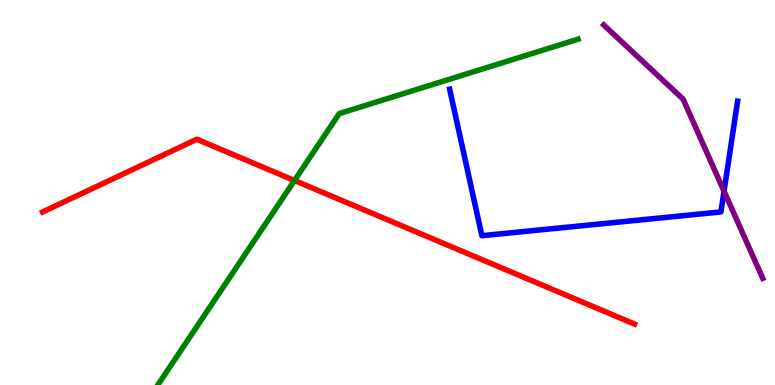[{'lines': ['blue', 'red'], 'intersections': []}, {'lines': ['green', 'red'], 'intersections': [{'x': 3.8, 'y': 5.31}]}, {'lines': ['purple', 'red'], 'intersections': []}, {'lines': ['blue', 'green'], 'intersections': []}, {'lines': ['blue', 'purple'], 'intersections': [{'x': 9.34, 'y': 5.03}]}, {'lines': ['green', 'purple'], 'intersections': []}]